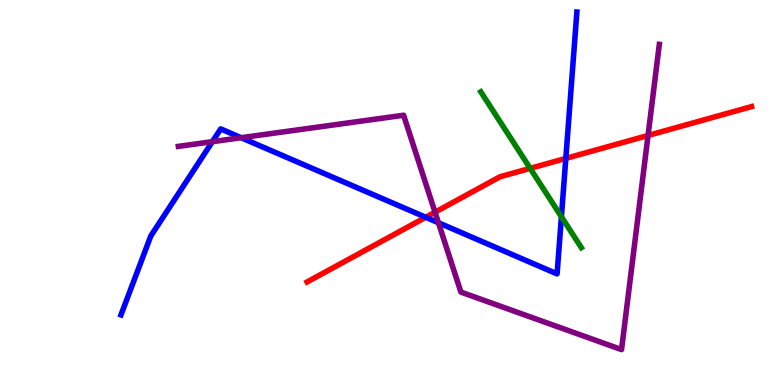[{'lines': ['blue', 'red'], 'intersections': [{'x': 5.49, 'y': 4.36}, {'x': 7.3, 'y': 5.89}]}, {'lines': ['green', 'red'], 'intersections': [{'x': 6.84, 'y': 5.63}]}, {'lines': ['purple', 'red'], 'intersections': [{'x': 5.61, 'y': 4.49}, {'x': 8.36, 'y': 6.48}]}, {'lines': ['blue', 'green'], 'intersections': [{'x': 7.24, 'y': 4.37}]}, {'lines': ['blue', 'purple'], 'intersections': [{'x': 2.74, 'y': 6.32}, {'x': 3.11, 'y': 6.42}, {'x': 5.66, 'y': 4.21}]}, {'lines': ['green', 'purple'], 'intersections': []}]